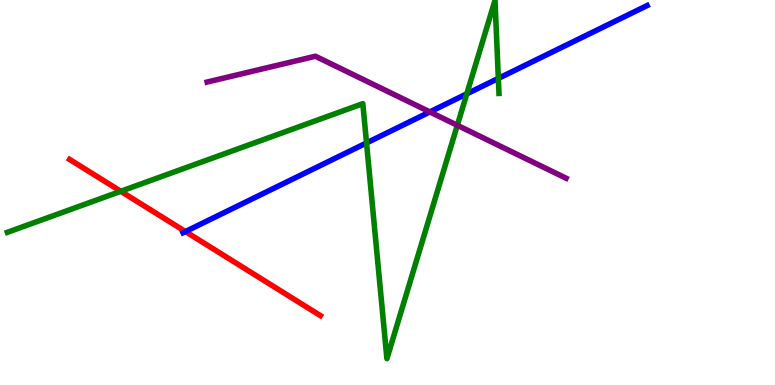[{'lines': ['blue', 'red'], 'intersections': [{'x': 2.39, 'y': 3.99}]}, {'lines': ['green', 'red'], 'intersections': [{'x': 1.56, 'y': 5.03}]}, {'lines': ['purple', 'red'], 'intersections': []}, {'lines': ['blue', 'green'], 'intersections': [{'x': 4.73, 'y': 6.29}, {'x': 6.02, 'y': 7.56}, {'x': 6.43, 'y': 7.96}]}, {'lines': ['blue', 'purple'], 'intersections': [{'x': 5.55, 'y': 7.09}]}, {'lines': ['green', 'purple'], 'intersections': [{'x': 5.9, 'y': 6.75}]}]